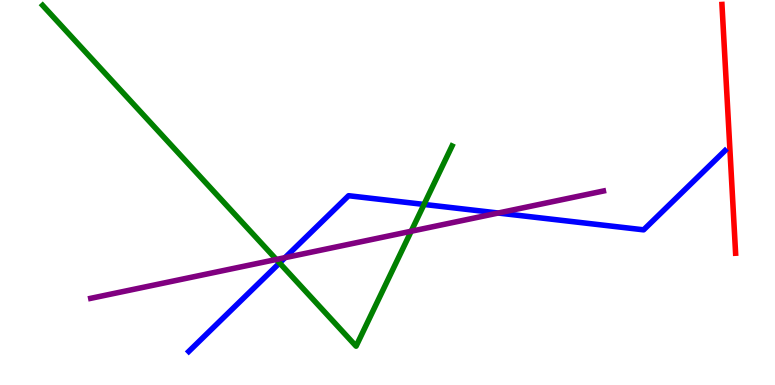[{'lines': ['blue', 'red'], 'intersections': []}, {'lines': ['green', 'red'], 'intersections': []}, {'lines': ['purple', 'red'], 'intersections': []}, {'lines': ['blue', 'green'], 'intersections': [{'x': 3.61, 'y': 3.17}, {'x': 5.47, 'y': 4.69}]}, {'lines': ['blue', 'purple'], 'intersections': [{'x': 3.68, 'y': 3.31}, {'x': 6.43, 'y': 4.47}]}, {'lines': ['green', 'purple'], 'intersections': [{'x': 3.57, 'y': 3.26}, {'x': 5.31, 'y': 3.99}]}]